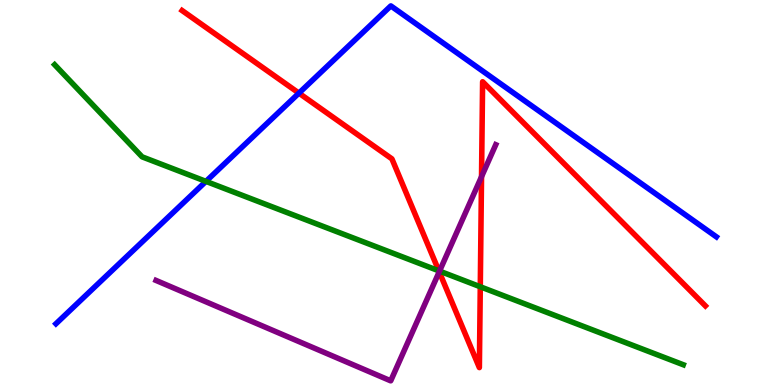[{'lines': ['blue', 'red'], 'intersections': [{'x': 3.86, 'y': 7.58}]}, {'lines': ['green', 'red'], 'intersections': [{'x': 5.66, 'y': 2.97}, {'x': 6.2, 'y': 2.55}]}, {'lines': ['purple', 'red'], 'intersections': [{'x': 5.67, 'y': 2.94}, {'x': 6.21, 'y': 5.41}]}, {'lines': ['blue', 'green'], 'intersections': [{'x': 2.66, 'y': 5.29}]}, {'lines': ['blue', 'purple'], 'intersections': []}, {'lines': ['green', 'purple'], 'intersections': [{'x': 5.67, 'y': 2.96}]}]